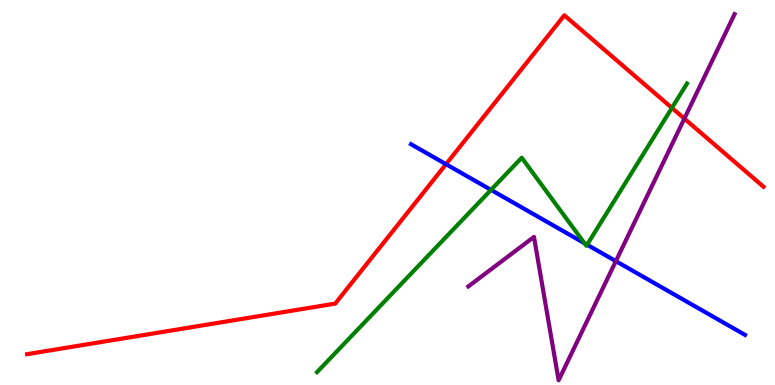[{'lines': ['blue', 'red'], 'intersections': [{'x': 5.75, 'y': 5.74}]}, {'lines': ['green', 'red'], 'intersections': [{'x': 8.67, 'y': 7.2}]}, {'lines': ['purple', 'red'], 'intersections': [{'x': 8.83, 'y': 6.92}]}, {'lines': ['blue', 'green'], 'intersections': [{'x': 6.34, 'y': 5.07}, {'x': 7.54, 'y': 3.68}, {'x': 7.58, 'y': 3.64}]}, {'lines': ['blue', 'purple'], 'intersections': [{'x': 7.95, 'y': 3.22}]}, {'lines': ['green', 'purple'], 'intersections': []}]